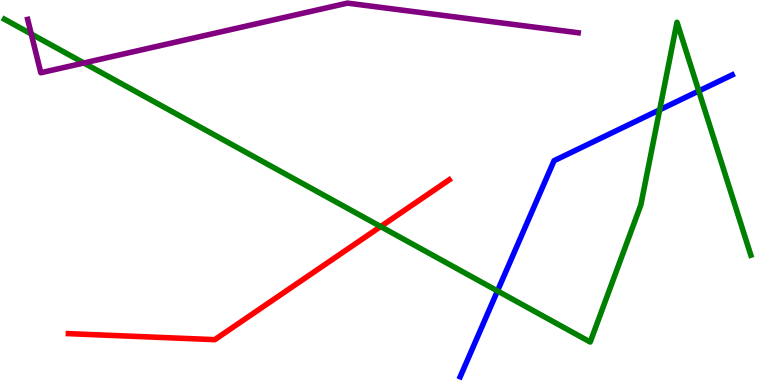[{'lines': ['blue', 'red'], 'intersections': []}, {'lines': ['green', 'red'], 'intersections': [{'x': 4.91, 'y': 4.12}]}, {'lines': ['purple', 'red'], 'intersections': []}, {'lines': ['blue', 'green'], 'intersections': [{'x': 6.42, 'y': 2.44}, {'x': 8.51, 'y': 7.15}, {'x': 9.02, 'y': 7.64}]}, {'lines': ['blue', 'purple'], 'intersections': []}, {'lines': ['green', 'purple'], 'intersections': [{'x': 0.403, 'y': 9.12}, {'x': 1.08, 'y': 8.36}]}]